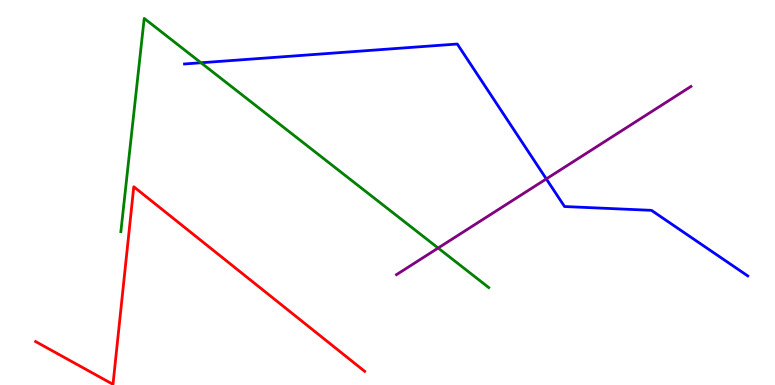[{'lines': ['blue', 'red'], 'intersections': []}, {'lines': ['green', 'red'], 'intersections': []}, {'lines': ['purple', 'red'], 'intersections': []}, {'lines': ['blue', 'green'], 'intersections': [{'x': 2.59, 'y': 8.37}]}, {'lines': ['blue', 'purple'], 'intersections': [{'x': 7.05, 'y': 5.35}]}, {'lines': ['green', 'purple'], 'intersections': [{'x': 5.65, 'y': 3.56}]}]